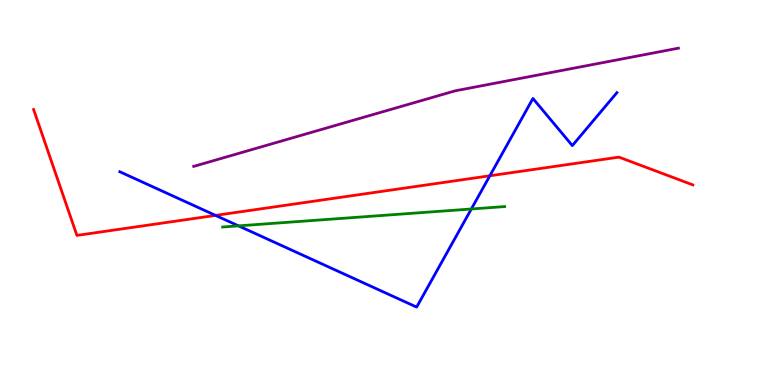[{'lines': ['blue', 'red'], 'intersections': [{'x': 2.78, 'y': 4.41}, {'x': 6.32, 'y': 5.43}]}, {'lines': ['green', 'red'], 'intersections': []}, {'lines': ['purple', 'red'], 'intersections': []}, {'lines': ['blue', 'green'], 'intersections': [{'x': 3.08, 'y': 4.13}, {'x': 6.08, 'y': 4.57}]}, {'lines': ['blue', 'purple'], 'intersections': []}, {'lines': ['green', 'purple'], 'intersections': []}]